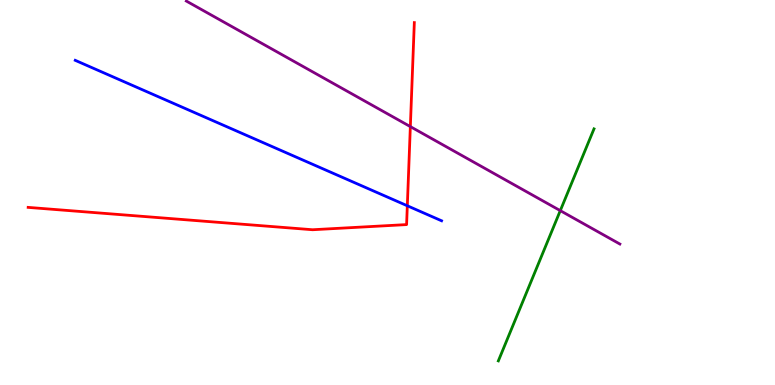[{'lines': ['blue', 'red'], 'intersections': [{'x': 5.26, 'y': 4.66}]}, {'lines': ['green', 'red'], 'intersections': []}, {'lines': ['purple', 'red'], 'intersections': [{'x': 5.29, 'y': 6.71}]}, {'lines': ['blue', 'green'], 'intersections': []}, {'lines': ['blue', 'purple'], 'intersections': []}, {'lines': ['green', 'purple'], 'intersections': [{'x': 7.23, 'y': 4.53}]}]